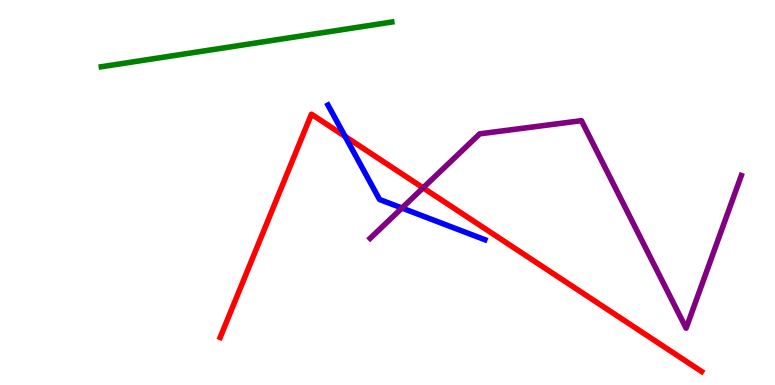[{'lines': ['blue', 'red'], 'intersections': [{'x': 4.45, 'y': 6.46}]}, {'lines': ['green', 'red'], 'intersections': []}, {'lines': ['purple', 'red'], 'intersections': [{'x': 5.46, 'y': 5.12}]}, {'lines': ['blue', 'green'], 'intersections': []}, {'lines': ['blue', 'purple'], 'intersections': [{'x': 5.19, 'y': 4.6}]}, {'lines': ['green', 'purple'], 'intersections': []}]